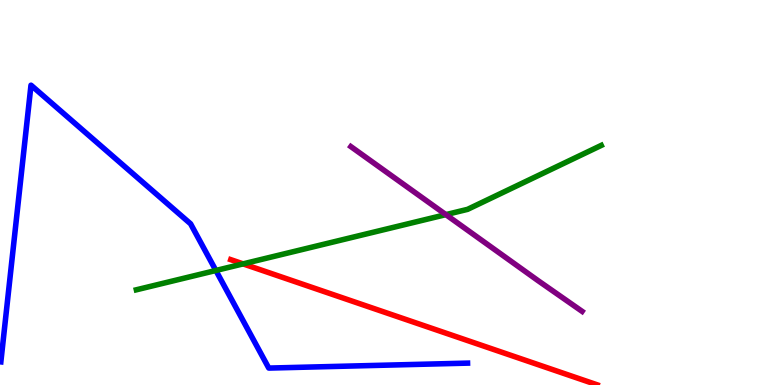[{'lines': ['blue', 'red'], 'intersections': []}, {'lines': ['green', 'red'], 'intersections': [{'x': 3.14, 'y': 3.15}]}, {'lines': ['purple', 'red'], 'intersections': []}, {'lines': ['blue', 'green'], 'intersections': [{'x': 2.79, 'y': 2.97}]}, {'lines': ['blue', 'purple'], 'intersections': []}, {'lines': ['green', 'purple'], 'intersections': [{'x': 5.75, 'y': 4.43}]}]